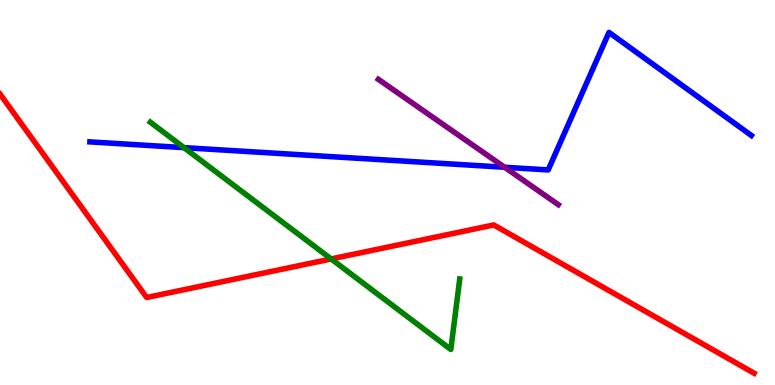[{'lines': ['blue', 'red'], 'intersections': []}, {'lines': ['green', 'red'], 'intersections': [{'x': 4.27, 'y': 3.27}]}, {'lines': ['purple', 'red'], 'intersections': []}, {'lines': ['blue', 'green'], 'intersections': [{'x': 2.37, 'y': 6.17}]}, {'lines': ['blue', 'purple'], 'intersections': [{'x': 6.51, 'y': 5.66}]}, {'lines': ['green', 'purple'], 'intersections': []}]